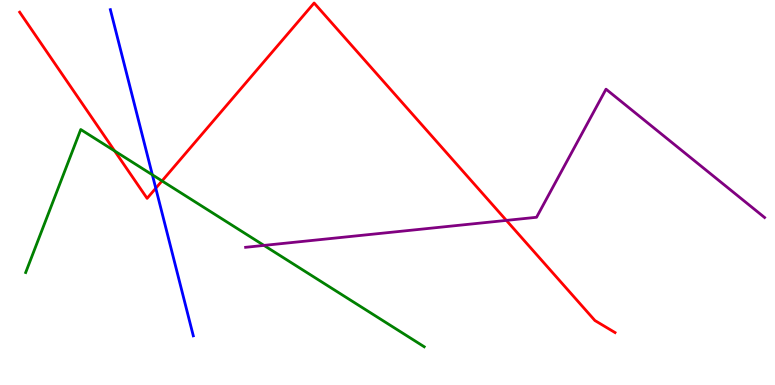[{'lines': ['blue', 'red'], 'intersections': [{'x': 2.01, 'y': 5.11}]}, {'lines': ['green', 'red'], 'intersections': [{'x': 1.48, 'y': 6.08}, {'x': 2.09, 'y': 5.3}]}, {'lines': ['purple', 'red'], 'intersections': [{'x': 6.53, 'y': 4.28}]}, {'lines': ['blue', 'green'], 'intersections': [{'x': 1.97, 'y': 5.46}]}, {'lines': ['blue', 'purple'], 'intersections': []}, {'lines': ['green', 'purple'], 'intersections': [{'x': 3.41, 'y': 3.63}]}]